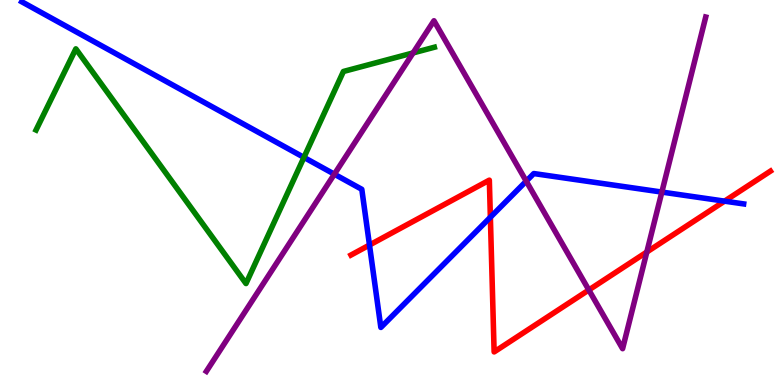[{'lines': ['blue', 'red'], 'intersections': [{'x': 4.77, 'y': 3.64}, {'x': 6.33, 'y': 4.36}, {'x': 9.35, 'y': 4.78}]}, {'lines': ['green', 'red'], 'intersections': []}, {'lines': ['purple', 'red'], 'intersections': [{'x': 7.6, 'y': 2.47}, {'x': 8.35, 'y': 3.45}]}, {'lines': ['blue', 'green'], 'intersections': [{'x': 3.92, 'y': 5.91}]}, {'lines': ['blue', 'purple'], 'intersections': [{'x': 4.31, 'y': 5.48}, {'x': 6.79, 'y': 5.29}, {'x': 8.54, 'y': 5.01}]}, {'lines': ['green', 'purple'], 'intersections': [{'x': 5.33, 'y': 8.63}]}]